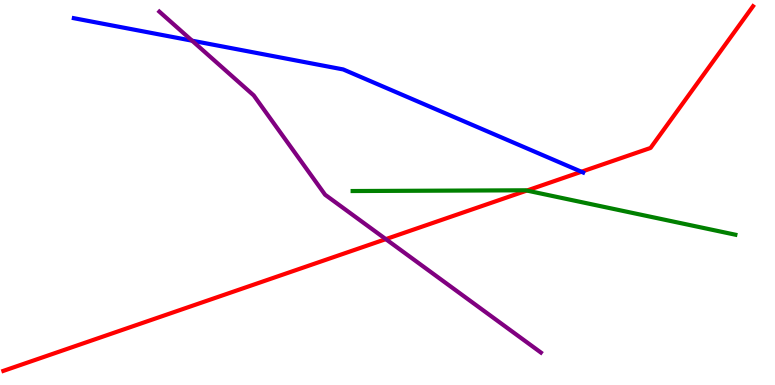[{'lines': ['blue', 'red'], 'intersections': [{'x': 7.5, 'y': 5.54}]}, {'lines': ['green', 'red'], 'intersections': [{'x': 6.8, 'y': 5.05}]}, {'lines': ['purple', 'red'], 'intersections': [{'x': 4.98, 'y': 3.79}]}, {'lines': ['blue', 'green'], 'intersections': []}, {'lines': ['blue', 'purple'], 'intersections': [{'x': 2.48, 'y': 8.94}]}, {'lines': ['green', 'purple'], 'intersections': []}]